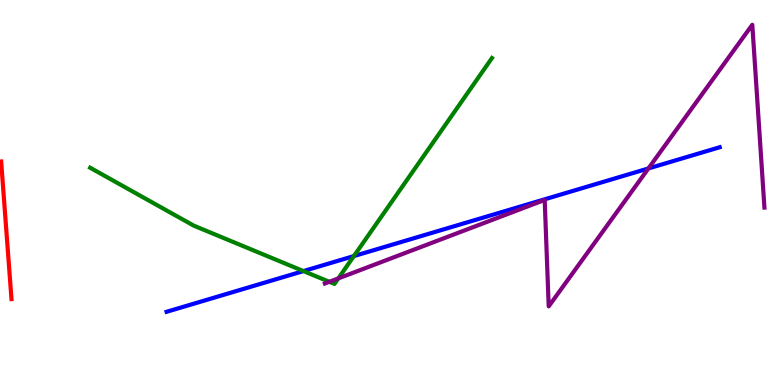[{'lines': ['blue', 'red'], 'intersections': []}, {'lines': ['green', 'red'], 'intersections': []}, {'lines': ['purple', 'red'], 'intersections': []}, {'lines': ['blue', 'green'], 'intersections': [{'x': 3.92, 'y': 2.96}, {'x': 4.57, 'y': 3.35}]}, {'lines': ['blue', 'purple'], 'intersections': [{'x': 8.37, 'y': 5.62}]}, {'lines': ['green', 'purple'], 'intersections': [{'x': 4.25, 'y': 2.68}, {'x': 4.37, 'y': 2.77}]}]